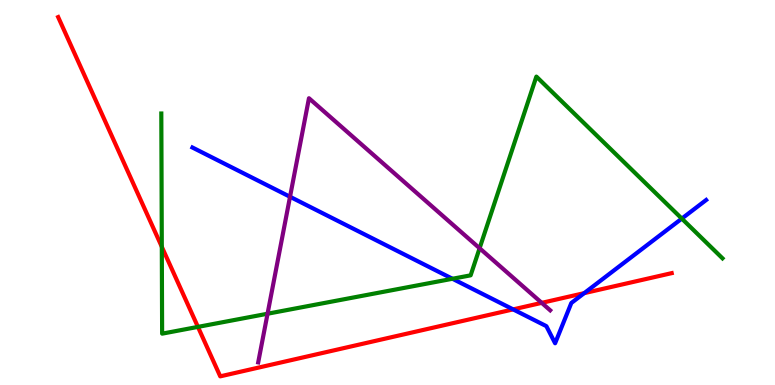[{'lines': ['blue', 'red'], 'intersections': [{'x': 6.62, 'y': 1.96}, {'x': 7.54, 'y': 2.39}]}, {'lines': ['green', 'red'], 'intersections': [{'x': 2.09, 'y': 3.59}, {'x': 2.55, 'y': 1.51}]}, {'lines': ['purple', 'red'], 'intersections': [{'x': 6.99, 'y': 2.13}]}, {'lines': ['blue', 'green'], 'intersections': [{'x': 5.84, 'y': 2.76}, {'x': 8.8, 'y': 4.32}]}, {'lines': ['blue', 'purple'], 'intersections': [{'x': 3.74, 'y': 4.89}]}, {'lines': ['green', 'purple'], 'intersections': [{'x': 3.45, 'y': 1.85}, {'x': 6.19, 'y': 3.55}]}]